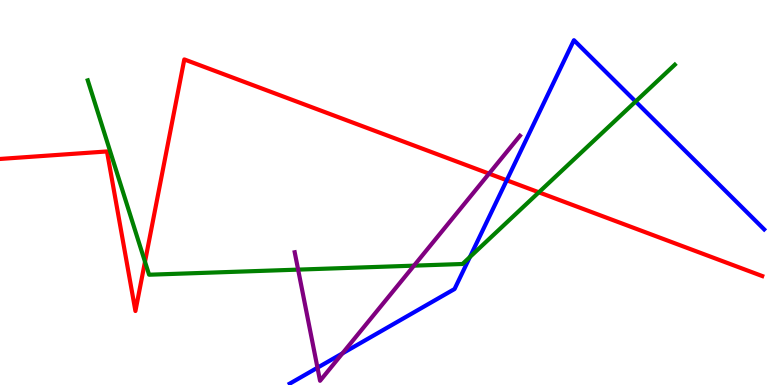[{'lines': ['blue', 'red'], 'intersections': [{'x': 6.54, 'y': 5.32}]}, {'lines': ['green', 'red'], 'intersections': [{'x': 1.87, 'y': 3.2}, {'x': 6.95, 'y': 5.0}]}, {'lines': ['purple', 'red'], 'intersections': [{'x': 6.31, 'y': 5.49}]}, {'lines': ['blue', 'green'], 'intersections': [{'x': 6.06, 'y': 3.32}, {'x': 8.2, 'y': 7.36}]}, {'lines': ['blue', 'purple'], 'intersections': [{'x': 4.1, 'y': 0.449}, {'x': 4.42, 'y': 0.821}]}, {'lines': ['green', 'purple'], 'intersections': [{'x': 3.85, 'y': 3.0}, {'x': 5.34, 'y': 3.1}]}]